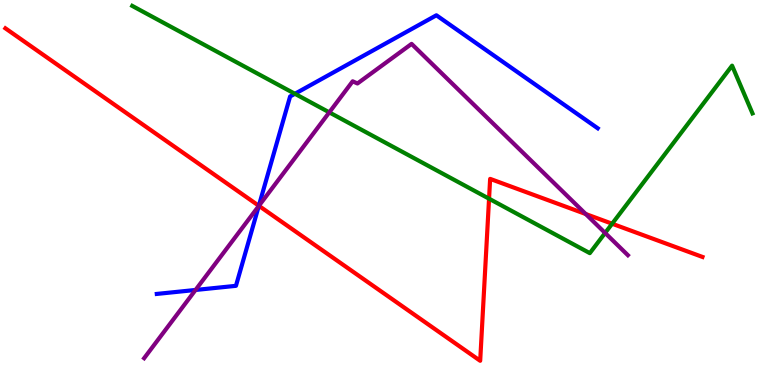[{'lines': ['blue', 'red'], 'intersections': [{'x': 3.34, 'y': 4.65}]}, {'lines': ['green', 'red'], 'intersections': [{'x': 6.31, 'y': 4.84}, {'x': 7.9, 'y': 4.19}]}, {'lines': ['purple', 'red'], 'intersections': [{'x': 3.34, 'y': 4.65}, {'x': 7.56, 'y': 4.44}]}, {'lines': ['blue', 'green'], 'intersections': [{'x': 3.81, 'y': 7.56}]}, {'lines': ['blue', 'purple'], 'intersections': [{'x': 2.52, 'y': 2.47}, {'x': 3.34, 'y': 4.65}]}, {'lines': ['green', 'purple'], 'intersections': [{'x': 4.25, 'y': 7.08}, {'x': 7.81, 'y': 3.95}]}]